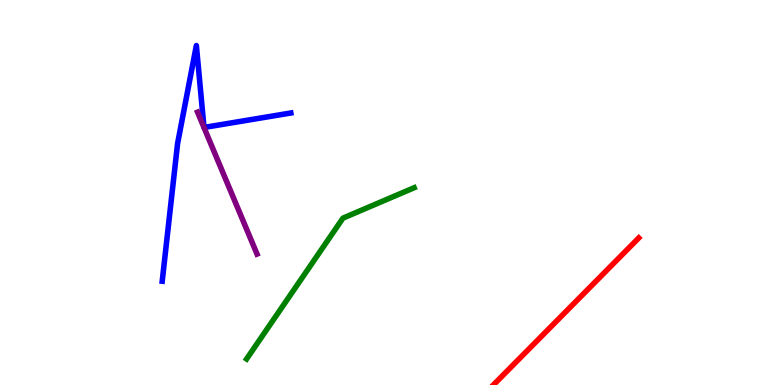[{'lines': ['blue', 'red'], 'intersections': []}, {'lines': ['green', 'red'], 'intersections': []}, {'lines': ['purple', 'red'], 'intersections': []}, {'lines': ['blue', 'green'], 'intersections': []}, {'lines': ['blue', 'purple'], 'intersections': []}, {'lines': ['green', 'purple'], 'intersections': []}]